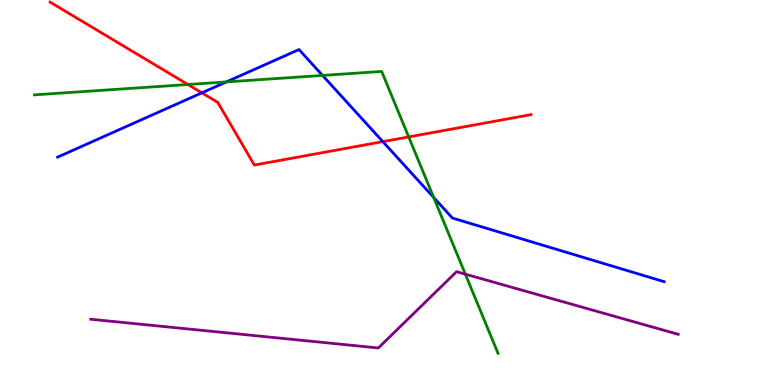[{'lines': ['blue', 'red'], 'intersections': [{'x': 2.6, 'y': 7.59}, {'x': 4.94, 'y': 6.32}]}, {'lines': ['green', 'red'], 'intersections': [{'x': 2.43, 'y': 7.8}, {'x': 5.27, 'y': 6.44}]}, {'lines': ['purple', 'red'], 'intersections': []}, {'lines': ['blue', 'green'], 'intersections': [{'x': 2.92, 'y': 7.87}, {'x': 4.16, 'y': 8.04}, {'x': 5.6, 'y': 4.87}]}, {'lines': ['blue', 'purple'], 'intersections': []}, {'lines': ['green', 'purple'], 'intersections': [{'x': 6.0, 'y': 2.88}]}]